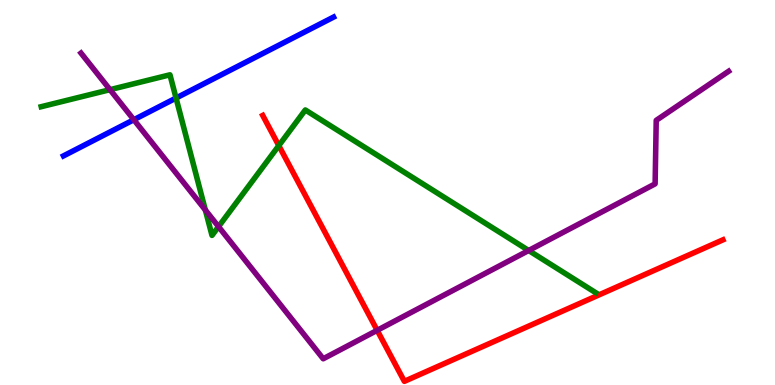[{'lines': ['blue', 'red'], 'intersections': []}, {'lines': ['green', 'red'], 'intersections': [{'x': 3.6, 'y': 6.22}]}, {'lines': ['purple', 'red'], 'intersections': [{'x': 4.87, 'y': 1.42}]}, {'lines': ['blue', 'green'], 'intersections': [{'x': 2.27, 'y': 7.45}]}, {'lines': ['blue', 'purple'], 'intersections': [{'x': 1.73, 'y': 6.89}]}, {'lines': ['green', 'purple'], 'intersections': [{'x': 1.42, 'y': 7.67}, {'x': 2.65, 'y': 4.55}, {'x': 2.82, 'y': 4.11}, {'x': 6.82, 'y': 3.49}]}]